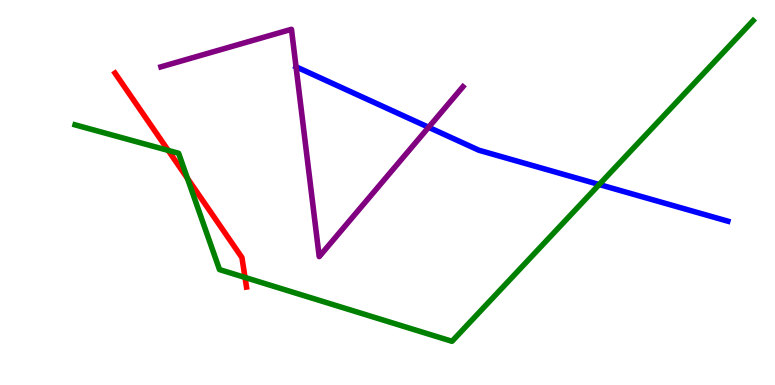[{'lines': ['blue', 'red'], 'intersections': []}, {'lines': ['green', 'red'], 'intersections': [{'x': 2.17, 'y': 6.09}, {'x': 2.42, 'y': 5.37}, {'x': 3.16, 'y': 2.79}]}, {'lines': ['purple', 'red'], 'intersections': []}, {'lines': ['blue', 'green'], 'intersections': [{'x': 7.73, 'y': 5.21}]}, {'lines': ['blue', 'purple'], 'intersections': [{'x': 3.82, 'y': 8.26}, {'x': 5.53, 'y': 6.69}]}, {'lines': ['green', 'purple'], 'intersections': []}]